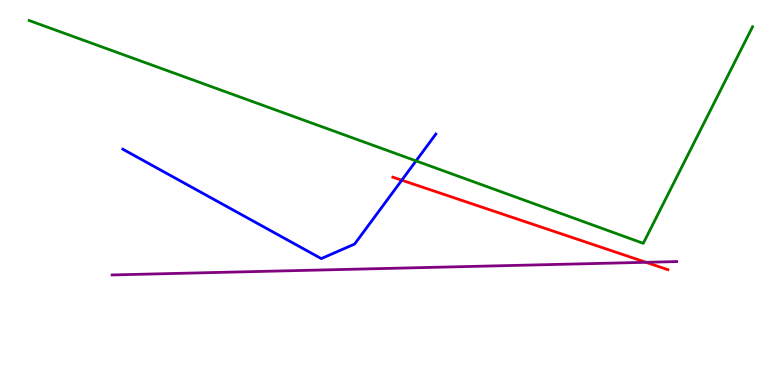[{'lines': ['blue', 'red'], 'intersections': [{'x': 5.18, 'y': 5.32}]}, {'lines': ['green', 'red'], 'intersections': []}, {'lines': ['purple', 'red'], 'intersections': [{'x': 8.34, 'y': 3.19}]}, {'lines': ['blue', 'green'], 'intersections': [{'x': 5.37, 'y': 5.82}]}, {'lines': ['blue', 'purple'], 'intersections': []}, {'lines': ['green', 'purple'], 'intersections': []}]